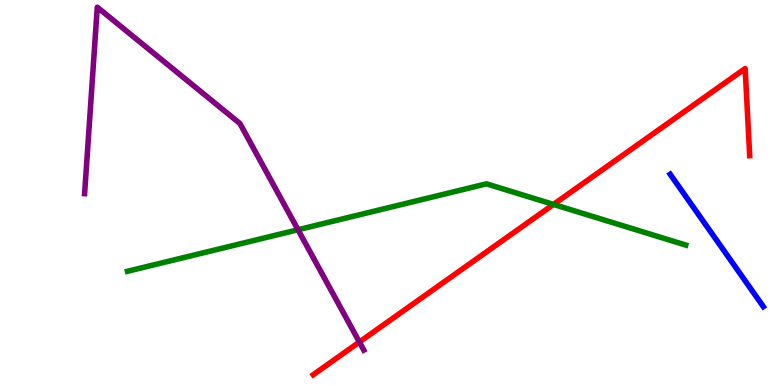[{'lines': ['blue', 'red'], 'intersections': []}, {'lines': ['green', 'red'], 'intersections': [{'x': 7.14, 'y': 4.69}]}, {'lines': ['purple', 'red'], 'intersections': [{'x': 4.64, 'y': 1.12}]}, {'lines': ['blue', 'green'], 'intersections': []}, {'lines': ['blue', 'purple'], 'intersections': []}, {'lines': ['green', 'purple'], 'intersections': [{'x': 3.85, 'y': 4.03}]}]